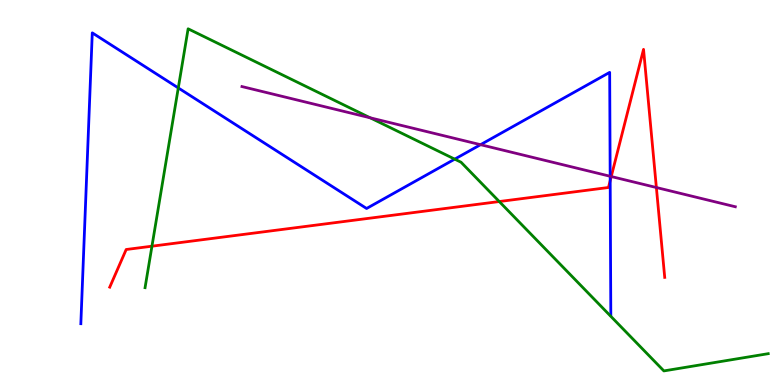[{'lines': ['blue', 'red'], 'intersections': [{'x': 7.87, 'y': 5.31}]}, {'lines': ['green', 'red'], 'intersections': [{'x': 1.96, 'y': 3.61}, {'x': 6.44, 'y': 4.77}]}, {'lines': ['purple', 'red'], 'intersections': [{'x': 7.89, 'y': 5.41}, {'x': 8.47, 'y': 5.13}]}, {'lines': ['blue', 'green'], 'intersections': [{'x': 2.3, 'y': 7.72}, {'x': 5.87, 'y': 5.87}]}, {'lines': ['blue', 'purple'], 'intersections': [{'x': 6.2, 'y': 6.24}, {'x': 7.87, 'y': 5.42}]}, {'lines': ['green', 'purple'], 'intersections': [{'x': 4.78, 'y': 6.94}]}]